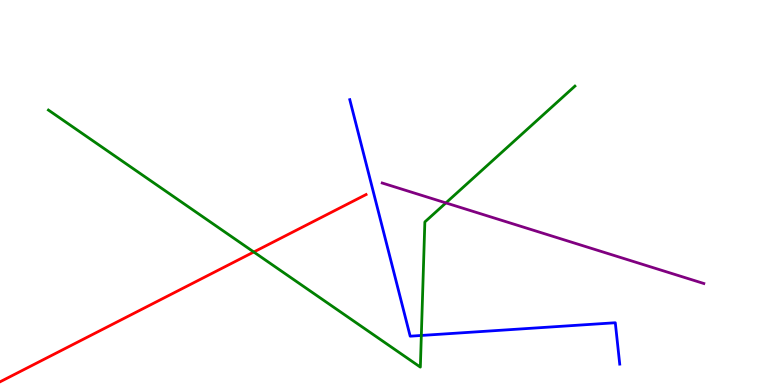[{'lines': ['blue', 'red'], 'intersections': []}, {'lines': ['green', 'red'], 'intersections': [{'x': 3.27, 'y': 3.45}]}, {'lines': ['purple', 'red'], 'intersections': []}, {'lines': ['blue', 'green'], 'intersections': [{'x': 5.44, 'y': 1.29}]}, {'lines': ['blue', 'purple'], 'intersections': []}, {'lines': ['green', 'purple'], 'intersections': [{'x': 5.75, 'y': 4.73}]}]